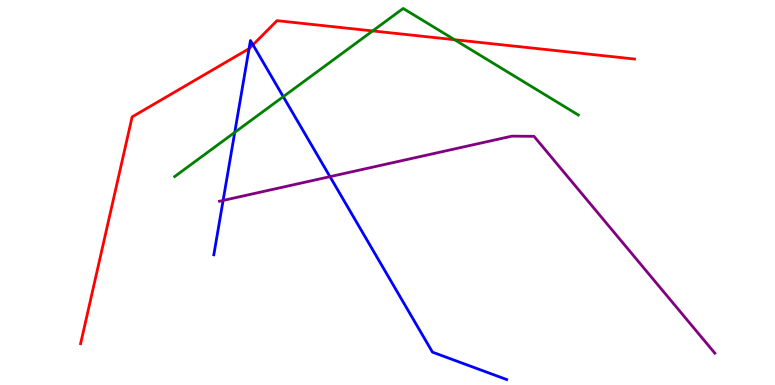[{'lines': ['blue', 'red'], 'intersections': [{'x': 3.21, 'y': 8.74}, {'x': 3.26, 'y': 8.84}]}, {'lines': ['green', 'red'], 'intersections': [{'x': 4.81, 'y': 9.2}, {'x': 5.87, 'y': 8.97}]}, {'lines': ['purple', 'red'], 'intersections': []}, {'lines': ['blue', 'green'], 'intersections': [{'x': 3.03, 'y': 6.56}, {'x': 3.66, 'y': 7.49}]}, {'lines': ['blue', 'purple'], 'intersections': [{'x': 2.88, 'y': 4.79}, {'x': 4.26, 'y': 5.41}]}, {'lines': ['green', 'purple'], 'intersections': []}]